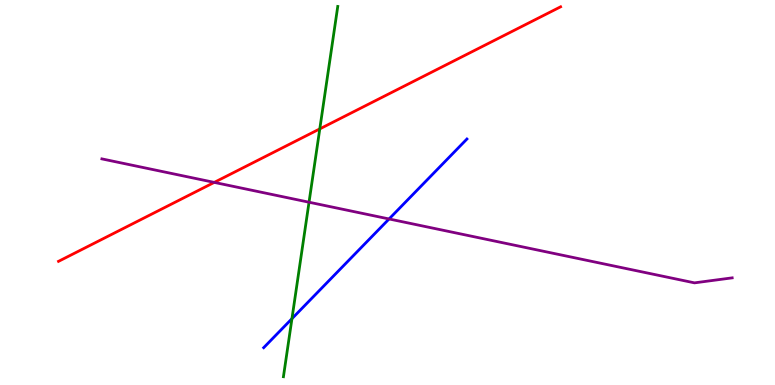[{'lines': ['blue', 'red'], 'intersections': []}, {'lines': ['green', 'red'], 'intersections': [{'x': 4.13, 'y': 6.65}]}, {'lines': ['purple', 'red'], 'intersections': [{'x': 2.76, 'y': 5.26}]}, {'lines': ['blue', 'green'], 'intersections': [{'x': 3.77, 'y': 1.72}]}, {'lines': ['blue', 'purple'], 'intersections': [{'x': 5.02, 'y': 4.31}]}, {'lines': ['green', 'purple'], 'intersections': [{'x': 3.99, 'y': 4.75}]}]